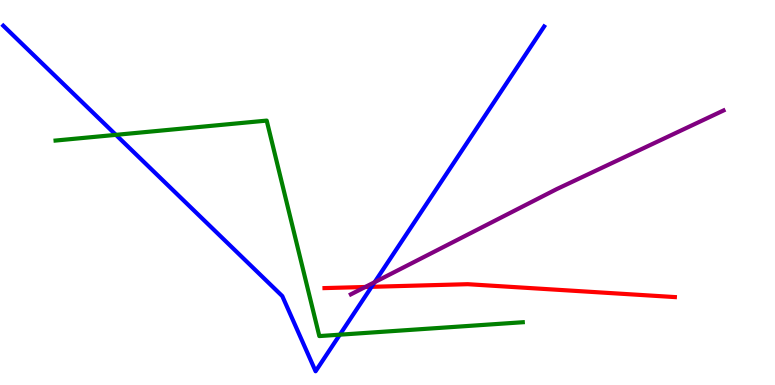[{'lines': ['blue', 'red'], 'intersections': [{'x': 4.79, 'y': 2.55}]}, {'lines': ['green', 'red'], 'intersections': []}, {'lines': ['purple', 'red'], 'intersections': [{'x': 4.71, 'y': 2.55}]}, {'lines': ['blue', 'green'], 'intersections': [{'x': 1.5, 'y': 6.5}, {'x': 4.39, 'y': 1.31}]}, {'lines': ['blue', 'purple'], 'intersections': [{'x': 4.83, 'y': 2.67}]}, {'lines': ['green', 'purple'], 'intersections': []}]